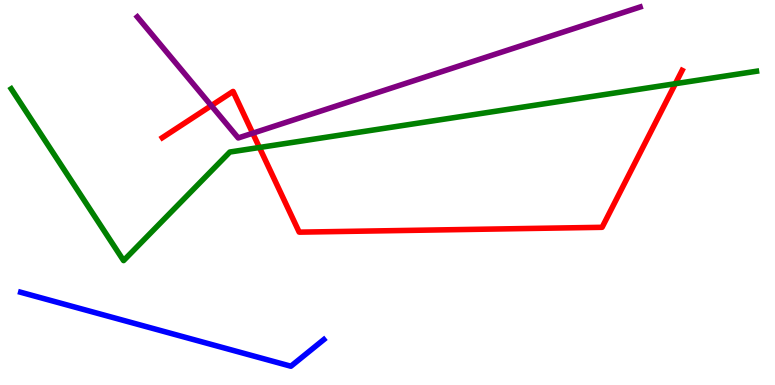[{'lines': ['blue', 'red'], 'intersections': []}, {'lines': ['green', 'red'], 'intersections': [{'x': 3.35, 'y': 6.17}, {'x': 8.71, 'y': 7.83}]}, {'lines': ['purple', 'red'], 'intersections': [{'x': 2.73, 'y': 7.26}, {'x': 3.26, 'y': 6.54}]}, {'lines': ['blue', 'green'], 'intersections': []}, {'lines': ['blue', 'purple'], 'intersections': []}, {'lines': ['green', 'purple'], 'intersections': []}]